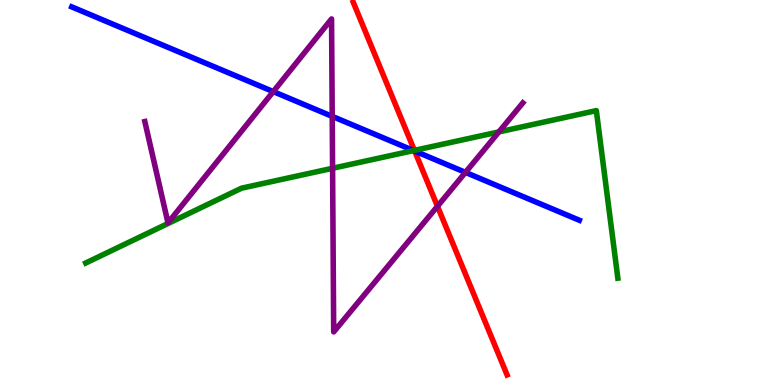[{'lines': ['blue', 'red'], 'intersections': [{'x': 5.35, 'y': 6.08}]}, {'lines': ['green', 'red'], 'intersections': [{'x': 5.35, 'y': 6.09}]}, {'lines': ['purple', 'red'], 'intersections': [{'x': 5.64, 'y': 4.64}]}, {'lines': ['blue', 'green'], 'intersections': [{'x': 5.34, 'y': 6.09}]}, {'lines': ['blue', 'purple'], 'intersections': [{'x': 3.53, 'y': 7.62}, {'x': 4.29, 'y': 6.98}, {'x': 6.01, 'y': 5.52}]}, {'lines': ['green', 'purple'], 'intersections': [{'x': 4.29, 'y': 5.63}, {'x': 6.44, 'y': 6.57}]}]